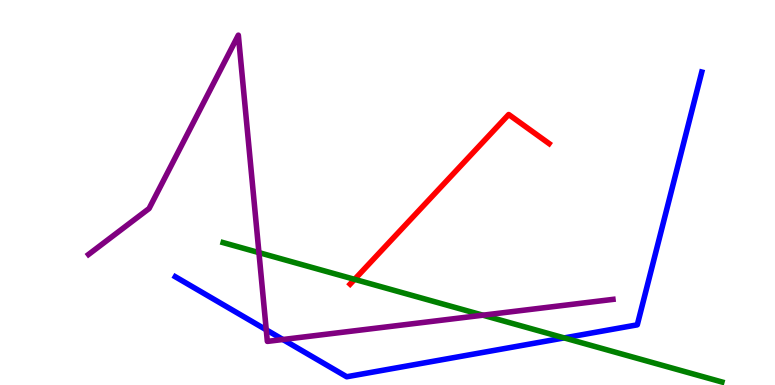[{'lines': ['blue', 'red'], 'intersections': []}, {'lines': ['green', 'red'], 'intersections': [{'x': 4.58, 'y': 2.74}]}, {'lines': ['purple', 'red'], 'intersections': []}, {'lines': ['blue', 'green'], 'intersections': [{'x': 7.28, 'y': 1.22}]}, {'lines': ['blue', 'purple'], 'intersections': [{'x': 3.44, 'y': 1.43}, {'x': 3.65, 'y': 1.18}]}, {'lines': ['green', 'purple'], 'intersections': [{'x': 3.34, 'y': 3.44}, {'x': 6.23, 'y': 1.81}]}]